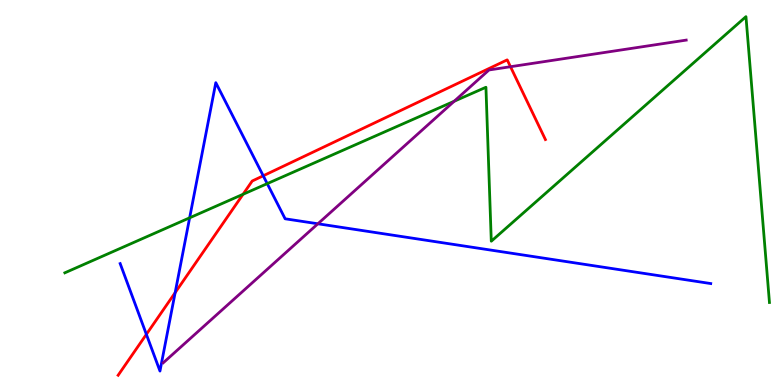[{'lines': ['blue', 'red'], 'intersections': [{'x': 1.89, 'y': 1.32}, {'x': 2.26, 'y': 2.4}, {'x': 3.4, 'y': 5.43}]}, {'lines': ['green', 'red'], 'intersections': [{'x': 3.14, 'y': 4.95}]}, {'lines': ['purple', 'red'], 'intersections': [{'x': 6.59, 'y': 8.27}]}, {'lines': ['blue', 'green'], 'intersections': [{'x': 2.45, 'y': 4.34}, {'x': 3.45, 'y': 5.23}]}, {'lines': ['blue', 'purple'], 'intersections': [{'x': 4.1, 'y': 4.19}]}, {'lines': ['green', 'purple'], 'intersections': [{'x': 5.86, 'y': 7.37}]}]